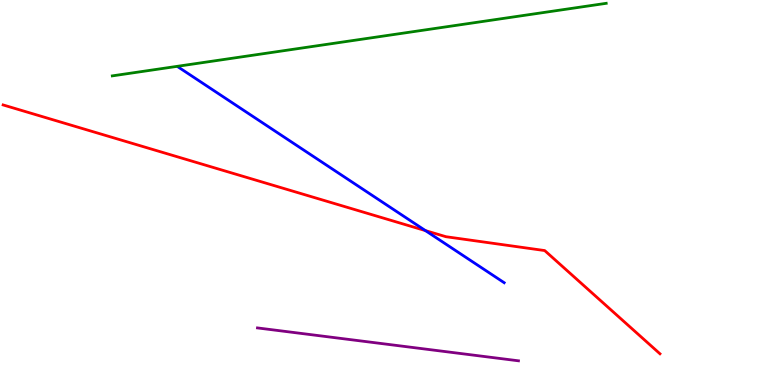[{'lines': ['blue', 'red'], 'intersections': [{'x': 5.49, 'y': 4.01}]}, {'lines': ['green', 'red'], 'intersections': []}, {'lines': ['purple', 'red'], 'intersections': []}, {'lines': ['blue', 'green'], 'intersections': []}, {'lines': ['blue', 'purple'], 'intersections': []}, {'lines': ['green', 'purple'], 'intersections': []}]